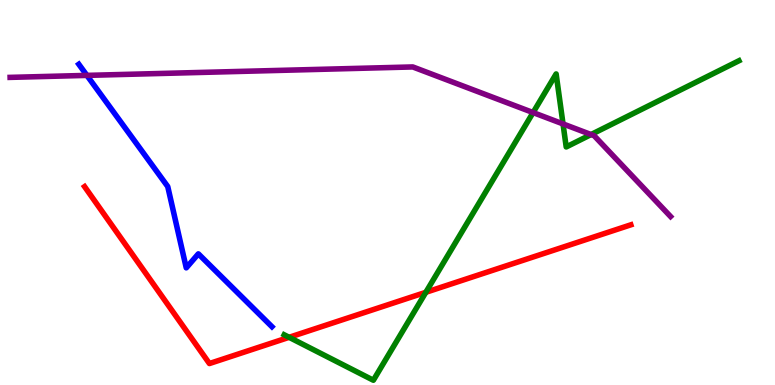[{'lines': ['blue', 'red'], 'intersections': []}, {'lines': ['green', 'red'], 'intersections': [{'x': 3.73, 'y': 1.24}, {'x': 5.49, 'y': 2.41}]}, {'lines': ['purple', 'red'], 'intersections': []}, {'lines': ['blue', 'green'], 'intersections': []}, {'lines': ['blue', 'purple'], 'intersections': [{'x': 1.12, 'y': 8.04}]}, {'lines': ['green', 'purple'], 'intersections': [{'x': 6.88, 'y': 7.08}, {'x': 7.26, 'y': 6.78}, {'x': 7.63, 'y': 6.51}]}]